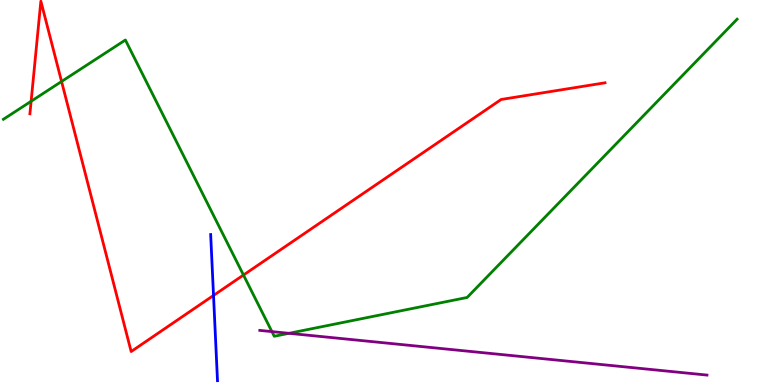[{'lines': ['blue', 'red'], 'intersections': [{'x': 2.76, 'y': 2.33}]}, {'lines': ['green', 'red'], 'intersections': [{'x': 0.402, 'y': 7.37}, {'x': 0.794, 'y': 7.88}, {'x': 3.14, 'y': 2.86}]}, {'lines': ['purple', 'red'], 'intersections': []}, {'lines': ['blue', 'green'], 'intersections': []}, {'lines': ['blue', 'purple'], 'intersections': []}, {'lines': ['green', 'purple'], 'intersections': [{'x': 3.51, 'y': 1.39}, {'x': 3.73, 'y': 1.34}]}]